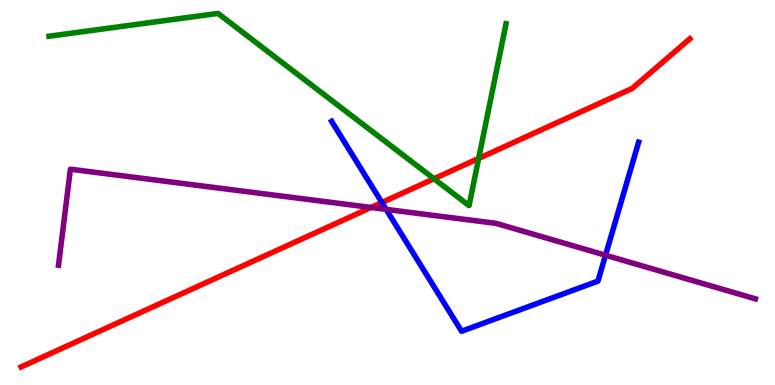[{'lines': ['blue', 'red'], 'intersections': [{'x': 4.93, 'y': 4.74}]}, {'lines': ['green', 'red'], 'intersections': [{'x': 5.6, 'y': 5.36}, {'x': 6.18, 'y': 5.89}]}, {'lines': ['purple', 'red'], 'intersections': [{'x': 4.79, 'y': 4.61}]}, {'lines': ['blue', 'green'], 'intersections': []}, {'lines': ['blue', 'purple'], 'intersections': [{'x': 4.98, 'y': 4.56}, {'x': 7.81, 'y': 3.37}]}, {'lines': ['green', 'purple'], 'intersections': []}]